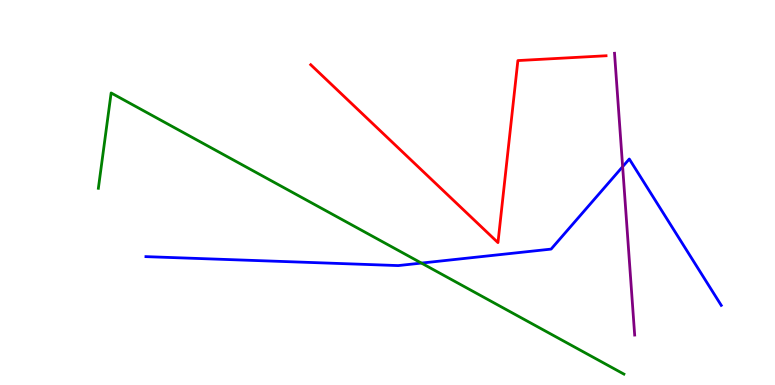[{'lines': ['blue', 'red'], 'intersections': []}, {'lines': ['green', 'red'], 'intersections': []}, {'lines': ['purple', 'red'], 'intersections': []}, {'lines': ['blue', 'green'], 'intersections': [{'x': 5.44, 'y': 3.17}]}, {'lines': ['blue', 'purple'], 'intersections': [{'x': 8.03, 'y': 5.67}]}, {'lines': ['green', 'purple'], 'intersections': []}]